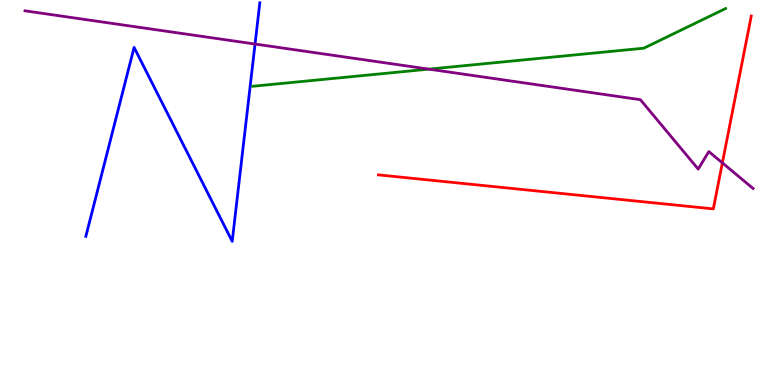[{'lines': ['blue', 'red'], 'intersections': []}, {'lines': ['green', 'red'], 'intersections': []}, {'lines': ['purple', 'red'], 'intersections': [{'x': 9.32, 'y': 5.77}]}, {'lines': ['blue', 'green'], 'intersections': []}, {'lines': ['blue', 'purple'], 'intersections': [{'x': 3.29, 'y': 8.86}]}, {'lines': ['green', 'purple'], 'intersections': [{'x': 5.53, 'y': 8.2}]}]